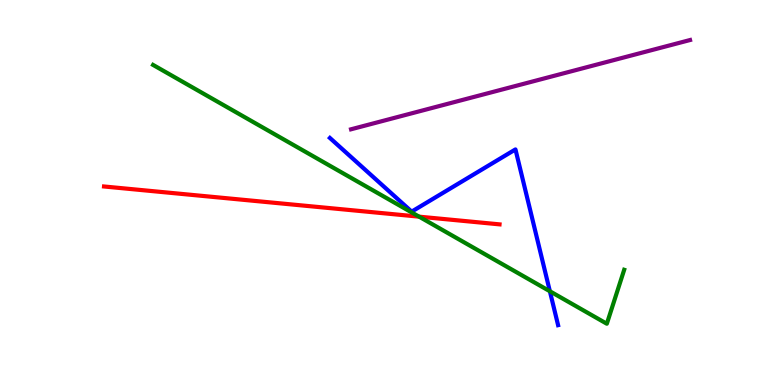[{'lines': ['blue', 'red'], 'intersections': []}, {'lines': ['green', 'red'], 'intersections': [{'x': 5.41, 'y': 4.37}]}, {'lines': ['purple', 'red'], 'intersections': []}, {'lines': ['blue', 'green'], 'intersections': [{'x': 7.1, 'y': 2.43}]}, {'lines': ['blue', 'purple'], 'intersections': []}, {'lines': ['green', 'purple'], 'intersections': []}]